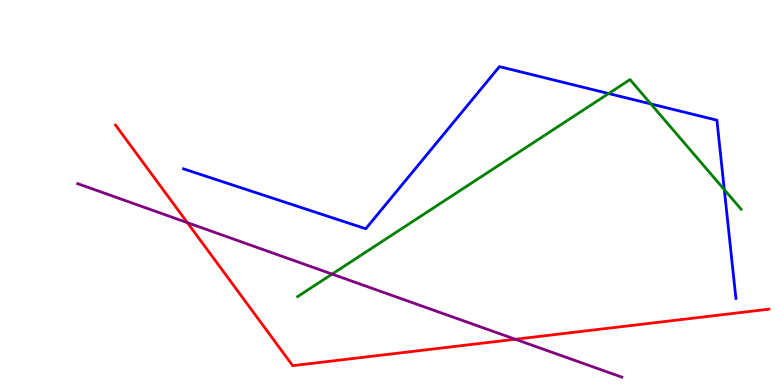[{'lines': ['blue', 'red'], 'intersections': []}, {'lines': ['green', 'red'], 'intersections': []}, {'lines': ['purple', 'red'], 'intersections': [{'x': 2.42, 'y': 4.22}, {'x': 6.65, 'y': 1.19}]}, {'lines': ['blue', 'green'], 'intersections': [{'x': 7.85, 'y': 7.57}, {'x': 8.4, 'y': 7.3}, {'x': 9.35, 'y': 5.07}]}, {'lines': ['blue', 'purple'], 'intersections': []}, {'lines': ['green', 'purple'], 'intersections': [{'x': 4.28, 'y': 2.88}]}]